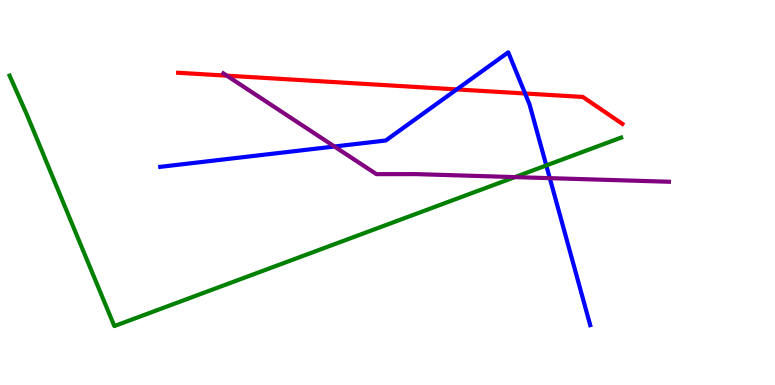[{'lines': ['blue', 'red'], 'intersections': [{'x': 5.89, 'y': 7.68}, {'x': 6.78, 'y': 7.57}]}, {'lines': ['green', 'red'], 'intersections': []}, {'lines': ['purple', 'red'], 'intersections': [{'x': 2.93, 'y': 8.03}]}, {'lines': ['blue', 'green'], 'intersections': [{'x': 7.05, 'y': 5.7}]}, {'lines': ['blue', 'purple'], 'intersections': [{'x': 4.32, 'y': 6.19}, {'x': 7.09, 'y': 5.37}]}, {'lines': ['green', 'purple'], 'intersections': [{'x': 6.64, 'y': 5.4}]}]